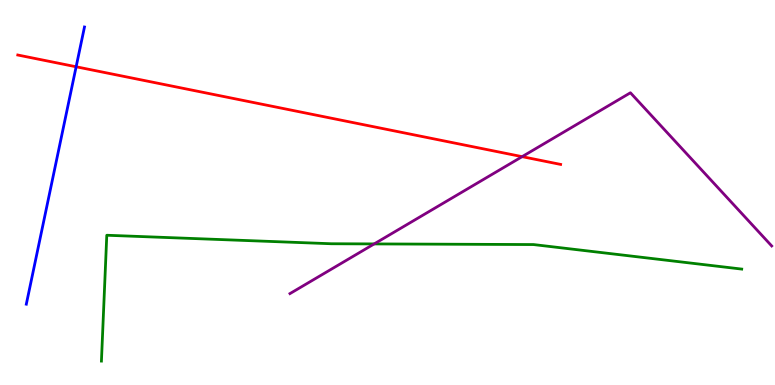[{'lines': ['blue', 'red'], 'intersections': [{'x': 0.982, 'y': 8.27}]}, {'lines': ['green', 'red'], 'intersections': []}, {'lines': ['purple', 'red'], 'intersections': [{'x': 6.74, 'y': 5.93}]}, {'lines': ['blue', 'green'], 'intersections': []}, {'lines': ['blue', 'purple'], 'intersections': []}, {'lines': ['green', 'purple'], 'intersections': [{'x': 4.83, 'y': 3.66}]}]